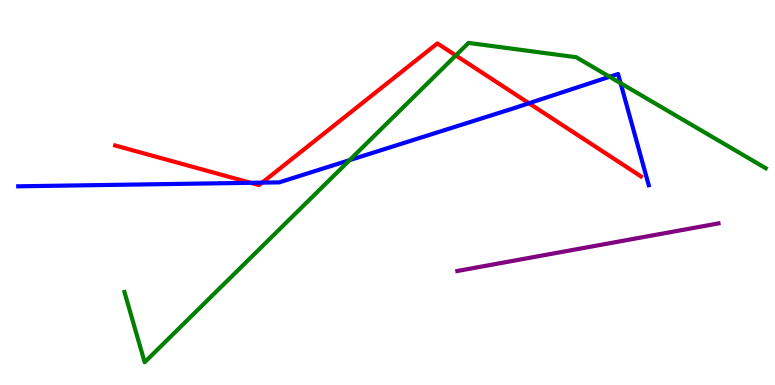[{'lines': ['blue', 'red'], 'intersections': [{'x': 3.23, 'y': 5.25}, {'x': 3.38, 'y': 5.26}, {'x': 6.83, 'y': 7.32}]}, {'lines': ['green', 'red'], 'intersections': [{'x': 5.88, 'y': 8.56}]}, {'lines': ['purple', 'red'], 'intersections': []}, {'lines': ['blue', 'green'], 'intersections': [{'x': 4.51, 'y': 5.84}, {'x': 7.87, 'y': 8.01}, {'x': 8.01, 'y': 7.84}]}, {'lines': ['blue', 'purple'], 'intersections': []}, {'lines': ['green', 'purple'], 'intersections': []}]